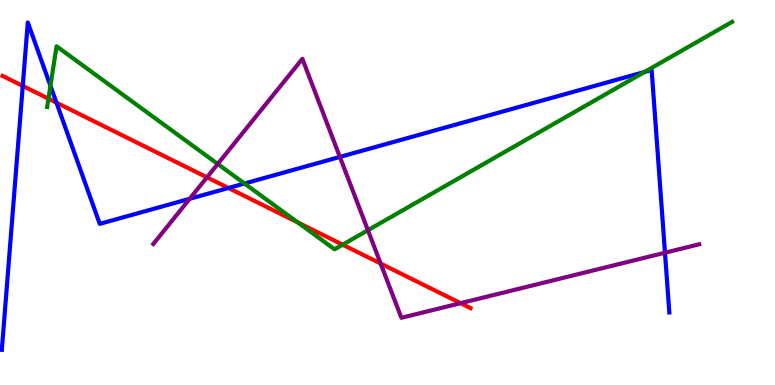[{'lines': ['blue', 'red'], 'intersections': [{'x': 0.294, 'y': 7.77}, {'x': 0.728, 'y': 7.33}, {'x': 2.95, 'y': 5.12}]}, {'lines': ['green', 'red'], 'intersections': [{'x': 0.625, 'y': 7.44}, {'x': 3.84, 'y': 4.22}, {'x': 4.42, 'y': 3.64}]}, {'lines': ['purple', 'red'], 'intersections': [{'x': 2.67, 'y': 5.39}, {'x': 4.91, 'y': 3.15}, {'x': 5.94, 'y': 2.12}]}, {'lines': ['blue', 'green'], 'intersections': [{'x': 0.651, 'y': 7.77}, {'x': 3.15, 'y': 5.23}, {'x': 8.32, 'y': 8.13}]}, {'lines': ['blue', 'purple'], 'intersections': [{'x': 2.45, 'y': 4.84}, {'x': 4.39, 'y': 5.92}, {'x': 8.58, 'y': 3.44}]}, {'lines': ['green', 'purple'], 'intersections': [{'x': 2.81, 'y': 5.74}, {'x': 4.75, 'y': 4.02}]}]